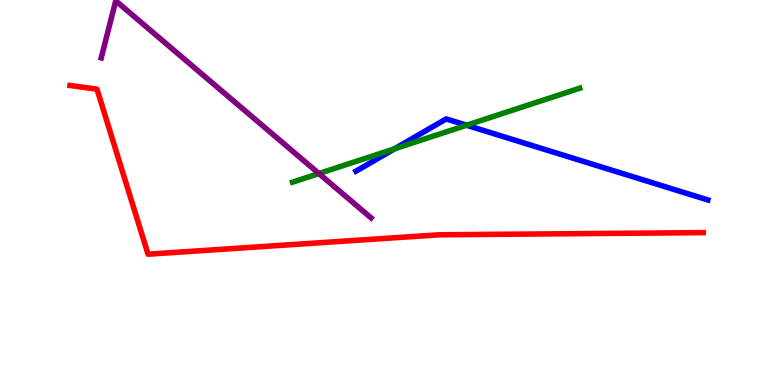[{'lines': ['blue', 'red'], 'intersections': []}, {'lines': ['green', 'red'], 'intersections': []}, {'lines': ['purple', 'red'], 'intersections': []}, {'lines': ['blue', 'green'], 'intersections': [{'x': 5.09, 'y': 6.14}, {'x': 6.02, 'y': 6.75}]}, {'lines': ['blue', 'purple'], 'intersections': []}, {'lines': ['green', 'purple'], 'intersections': [{'x': 4.12, 'y': 5.49}]}]